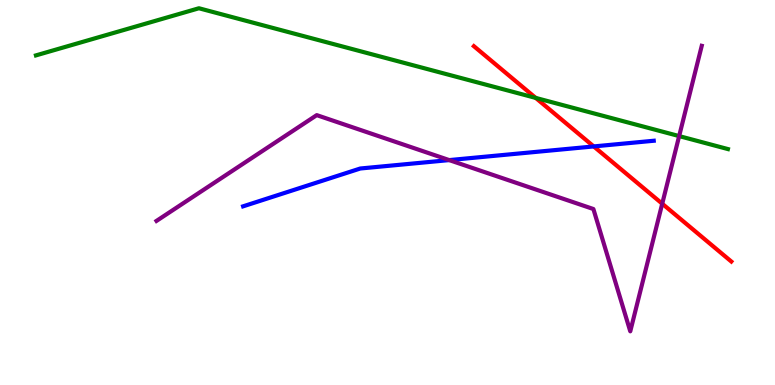[{'lines': ['blue', 'red'], 'intersections': [{'x': 7.66, 'y': 6.2}]}, {'lines': ['green', 'red'], 'intersections': [{'x': 6.91, 'y': 7.46}]}, {'lines': ['purple', 'red'], 'intersections': [{'x': 8.54, 'y': 4.71}]}, {'lines': ['blue', 'green'], 'intersections': []}, {'lines': ['blue', 'purple'], 'intersections': [{'x': 5.8, 'y': 5.84}]}, {'lines': ['green', 'purple'], 'intersections': [{'x': 8.76, 'y': 6.47}]}]